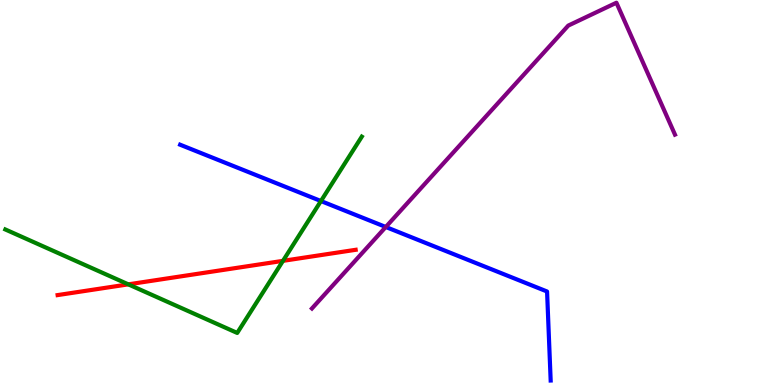[{'lines': ['blue', 'red'], 'intersections': []}, {'lines': ['green', 'red'], 'intersections': [{'x': 1.66, 'y': 2.61}, {'x': 3.65, 'y': 3.22}]}, {'lines': ['purple', 'red'], 'intersections': []}, {'lines': ['blue', 'green'], 'intersections': [{'x': 4.14, 'y': 4.78}]}, {'lines': ['blue', 'purple'], 'intersections': [{'x': 4.98, 'y': 4.1}]}, {'lines': ['green', 'purple'], 'intersections': []}]